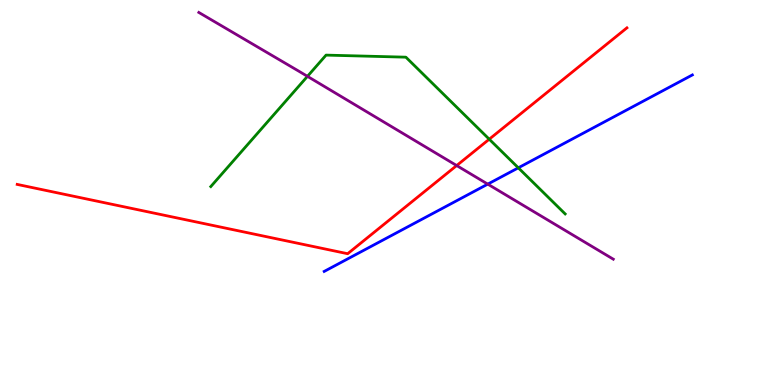[{'lines': ['blue', 'red'], 'intersections': []}, {'lines': ['green', 'red'], 'intersections': [{'x': 6.31, 'y': 6.38}]}, {'lines': ['purple', 'red'], 'intersections': [{'x': 5.89, 'y': 5.7}]}, {'lines': ['blue', 'green'], 'intersections': [{'x': 6.69, 'y': 5.64}]}, {'lines': ['blue', 'purple'], 'intersections': [{'x': 6.29, 'y': 5.22}]}, {'lines': ['green', 'purple'], 'intersections': [{'x': 3.97, 'y': 8.02}]}]